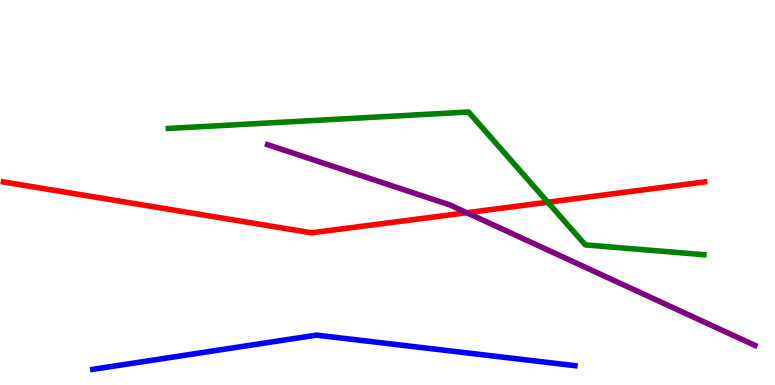[{'lines': ['blue', 'red'], 'intersections': []}, {'lines': ['green', 'red'], 'intersections': [{'x': 7.07, 'y': 4.75}]}, {'lines': ['purple', 'red'], 'intersections': [{'x': 6.02, 'y': 4.48}]}, {'lines': ['blue', 'green'], 'intersections': []}, {'lines': ['blue', 'purple'], 'intersections': []}, {'lines': ['green', 'purple'], 'intersections': []}]